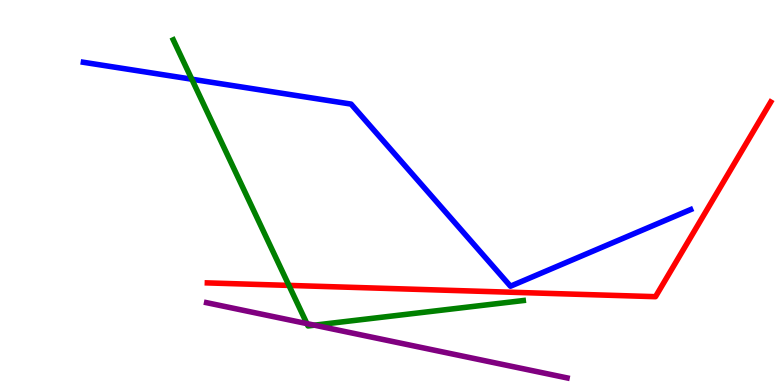[{'lines': ['blue', 'red'], 'intersections': []}, {'lines': ['green', 'red'], 'intersections': [{'x': 3.73, 'y': 2.59}]}, {'lines': ['purple', 'red'], 'intersections': []}, {'lines': ['blue', 'green'], 'intersections': [{'x': 2.47, 'y': 7.94}]}, {'lines': ['blue', 'purple'], 'intersections': []}, {'lines': ['green', 'purple'], 'intersections': [{'x': 3.96, 'y': 1.59}, {'x': 4.06, 'y': 1.55}]}]